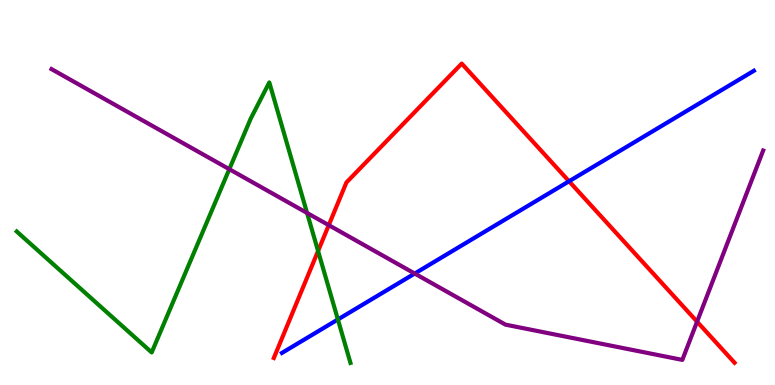[{'lines': ['blue', 'red'], 'intersections': [{'x': 7.34, 'y': 5.29}]}, {'lines': ['green', 'red'], 'intersections': [{'x': 4.1, 'y': 3.48}]}, {'lines': ['purple', 'red'], 'intersections': [{'x': 4.24, 'y': 4.15}, {'x': 8.99, 'y': 1.64}]}, {'lines': ['blue', 'green'], 'intersections': [{'x': 4.36, 'y': 1.7}]}, {'lines': ['blue', 'purple'], 'intersections': [{'x': 5.35, 'y': 2.89}]}, {'lines': ['green', 'purple'], 'intersections': [{'x': 2.96, 'y': 5.61}, {'x': 3.96, 'y': 4.47}]}]